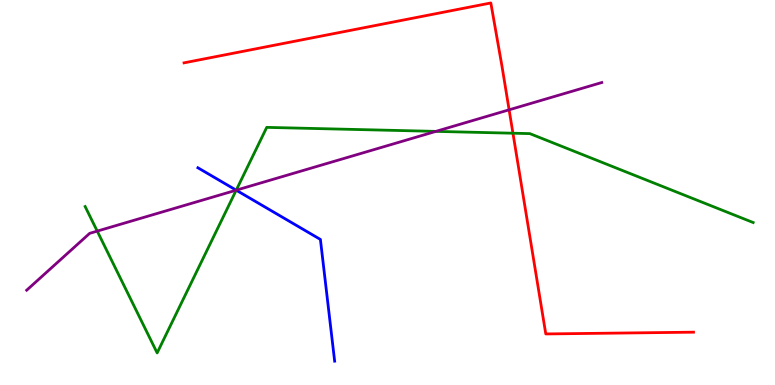[{'lines': ['blue', 'red'], 'intersections': []}, {'lines': ['green', 'red'], 'intersections': [{'x': 6.62, 'y': 6.54}]}, {'lines': ['purple', 'red'], 'intersections': [{'x': 6.57, 'y': 7.15}]}, {'lines': ['blue', 'green'], 'intersections': [{'x': 3.05, 'y': 5.06}]}, {'lines': ['blue', 'purple'], 'intersections': [{'x': 3.05, 'y': 5.06}]}, {'lines': ['green', 'purple'], 'intersections': [{'x': 1.25, 'y': 4.0}, {'x': 3.05, 'y': 5.06}, {'x': 5.62, 'y': 6.59}]}]